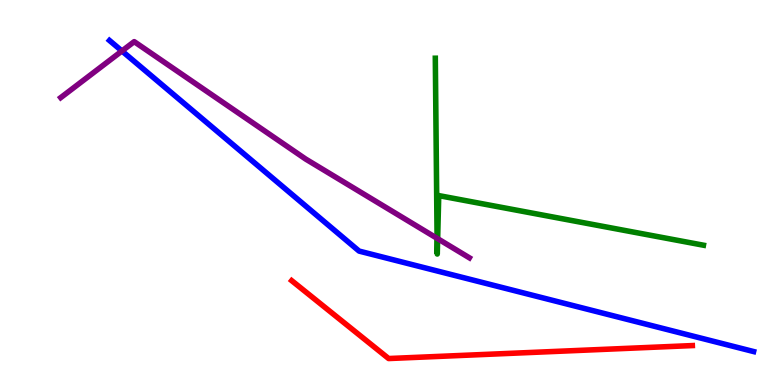[{'lines': ['blue', 'red'], 'intersections': []}, {'lines': ['green', 'red'], 'intersections': []}, {'lines': ['purple', 'red'], 'intersections': []}, {'lines': ['blue', 'green'], 'intersections': []}, {'lines': ['blue', 'purple'], 'intersections': [{'x': 1.57, 'y': 8.68}]}, {'lines': ['green', 'purple'], 'intersections': [{'x': 5.64, 'y': 3.81}, {'x': 5.65, 'y': 3.8}]}]